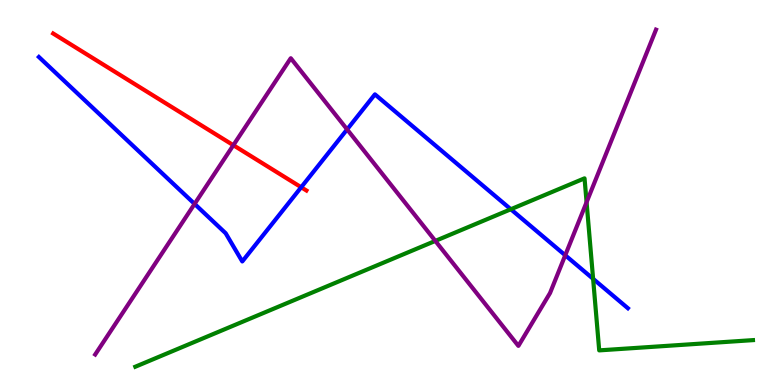[{'lines': ['blue', 'red'], 'intersections': [{'x': 3.89, 'y': 5.14}]}, {'lines': ['green', 'red'], 'intersections': []}, {'lines': ['purple', 'red'], 'intersections': [{'x': 3.01, 'y': 6.23}]}, {'lines': ['blue', 'green'], 'intersections': [{'x': 6.59, 'y': 4.56}, {'x': 7.65, 'y': 2.76}]}, {'lines': ['blue', 'purple'], 'intersections': [{'x': 2.51, 'y': 4.7}, {'x': 4.48, 'y': 6.64}, {'x': 7.29, 'y': 3.37}]}, {'lines': ['green', 'purple'], 'intersections': [{'x': 5.62, 'y': 3.74}, {'x': 7.57, 'y': 4.75}]}]